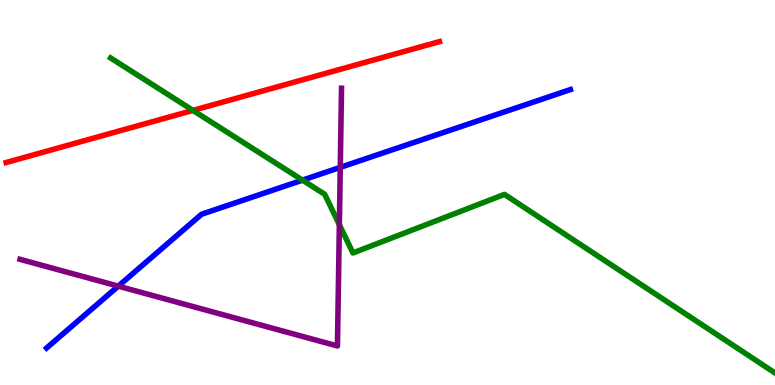[{'lines': ['blue', 'red'], 'intersections': []}, {'lines': ['green', 'red'], 'intersections': [{'x': 2.49, 'y': 7.13}]}, {'lines': ['purple', 'red'], 'intersections': []}, {'lines': ['blue', 'green'], 'intersections': [{'x': 3.9, 'y': 5.32}]}, {'lines': ['blue', 'purple'], 'intersections': [{'x': 1.53, 'y': 2.57}, {'x': 4.39, 'y': 5.65}]}, {'lines': ['green', 'purple'], 'intersections': [{'x': 4.38, 'y': 4.16}]}]